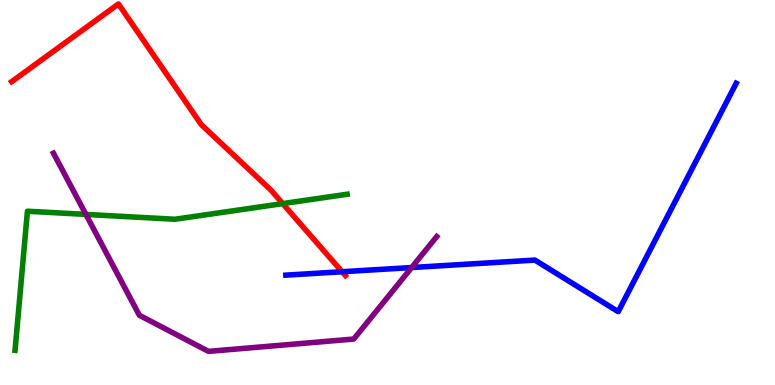[{'lines': ['blue', 'red'], 'intersections': [{'x': 4.41, 'y': 2.94}]}, {'lines': ['green', 'red'], 'intersections': [{'x': 3.65, 'y': 4.71}]}, {'lines': ['purple', 'red'], 'intersections': []}, {'lines': ['blue', 'green'], 'intersections': []}, {'lines': ['blue', 'purple'], 'intersections': [{'x': 5.31, 'y': 3.05}]}, {'lines': ['green', 'purple'], 'intersections': [{'x': 1.11, 'y': 4.43}]}]